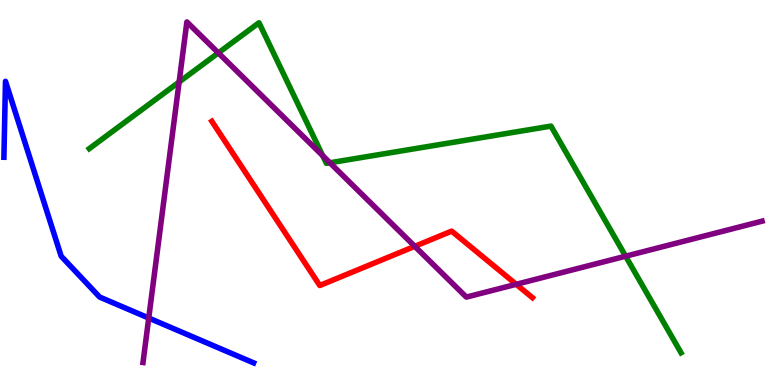[{'lines': ['blue', 'red'], 'intersections': []}, {'lines': ['green', 'red'], 'intersections': []}, {'lines': ['purple', 'red'], 'intersections': [{'x': 5.35, 'y': 3.6}, {'x': 6.66, 'y': 2.62}]}, {'lines': ['blue', 'green'], 'intersections': []}, {'lines': ['blue', 'purple'], 'intersections': [{'x': 1.92, 'y': 1.74}]}, {'lines': ['green', 'purple'], 'intersections': [{'x': 2.31, 'y': 7.87}, {'x': 2.82, 'y': 8.63}, {'x': 4.16, 'y': 5.96}, {'x': 4.26, 'y': 5.77}, {'x': 8.07, 'y': 3.35}]}]